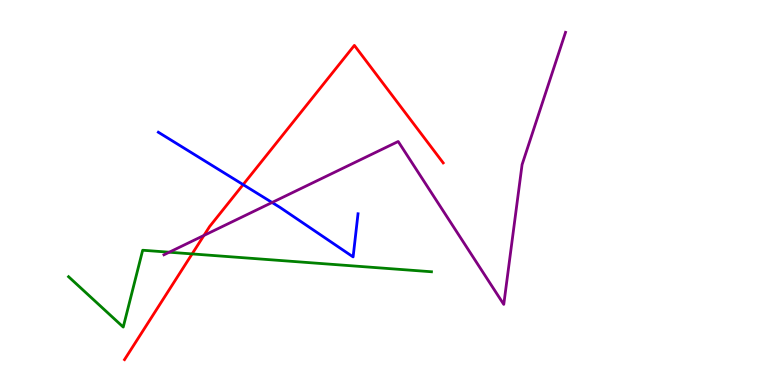[{'lines': ['blue', 'red'], 'intersections': [{'x': 3.14, 'y': 5.2}]}, {'lines': ['green', 'red'], 'intersections': [{'x': 2.48, 'y': 3.4}]}, {'lines': ['purple', 'red'], 'intersections': [{'x': 2.63, 'y': 3.88}]}, {'lines': ['blue', 'green'], 'intersections': []}, {'lines': ['blue', 'purple'], 'intersections': [{'x': 3.51, 'y': 4.74}]}, {'lines': ['green', 'purple'], 'intersections': [{'x': 2.18, 'y': 3.45}]}]